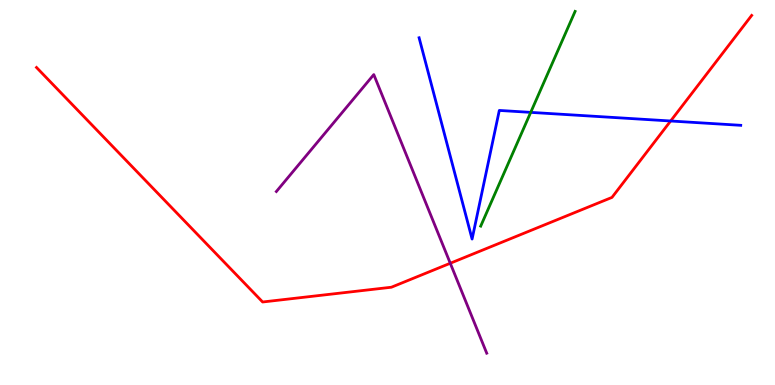[{'lines': ['blue', 'red'], 'intersections': [{'x': 8.65, 'y': 6.86}]}, {'lines': ['green', 'red'], 'intersections': []}, {'lines': ['purple', 'red'], 'intersections': [{'x': 5.81, 'y': 3.16}]}, {'lines': ['blue', 'green'], 'intersections': [{'x': 6.85, 'y': 7.08}]}, {'lines': ['blue', 'purple'], 'intersections': []}, {'lines': ['green', 'purple'], 'intersections': []}]